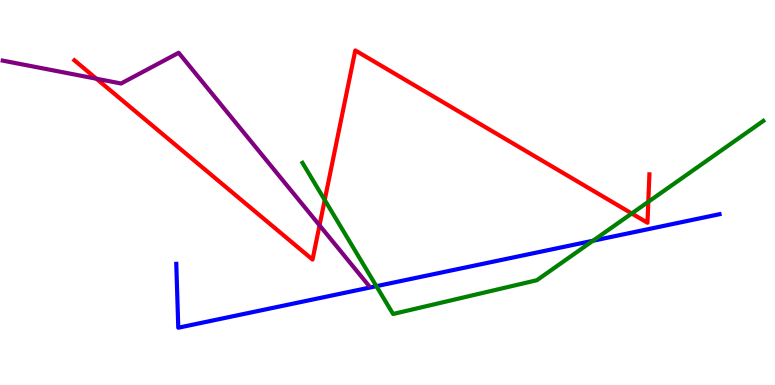[{'lines': ['blue', 'red'], 'intersections': []}, {'lines': ['green', 'red'], 'intersections': [{'x': 4.19, 'y': 4.81}, {'x': 8.15, 'y': 4.46}, {'x': 8.37, 'y': 4.76}]}, {'lines': ['purple', 'red'], 'intersections': [{'x': 1.24, 'y': 7.96}, {'x': 4.12, 'y': 4.15}]}, {'lines': ['blue', 'green'], 'intersections': [{'x': 4.86, 'y': 2.57}, {'x': 7.65, 'y': 3.75}]}, {'lines': ['blue', 'purple'], 'intersections': []}, {'lines': ['green', 'purple'], 'intersections': []}]